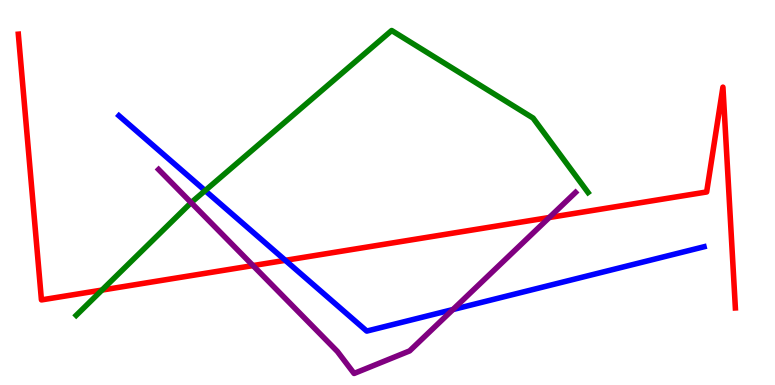[{'lines': ['blue', 'red'], 'intersections': [{'x': 3.68, 'y': 3.24}]}, {'lines': ['green', 'red'], 'intersections': [{'x': 1.32, 'y': 2.47}]}, {'lines': ['purple', 'red'], 'intersections': [{'x': 3.26, 'y': 3.1}, {'x': 7.09, 'y': 4.35}]}, {'lines': ['blue', 'green'], 'intersections': [{'x': 2.65, 'y': 5.05}]}, {'lines': ['blue', 'purple'], 'intersections': [{'x': 5.84, 'y': 1.96}]}, {'lines': ['green', 'purple'], 'intersections': [{'x': 2.47, 'y': 4.74}]}]